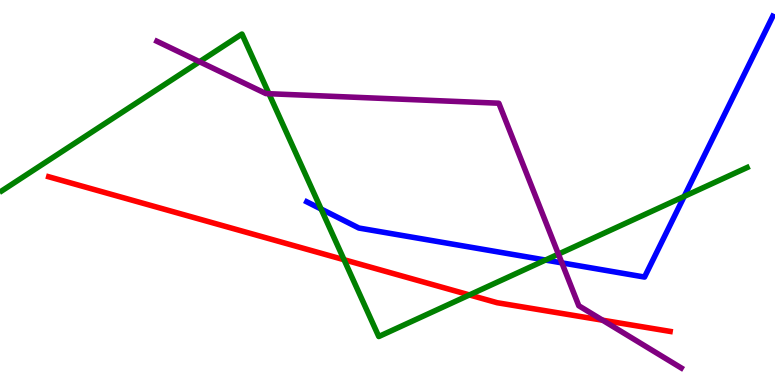[{'lines': ['blue', 'red'], 'intersections': []}, {'lines': ['green', 'red'], 'intersections': [{'x': 4.44, 'y': 3.25}, {'x': 6.06, 'y': 2.34}]}, {'lines': ['purple', 'red'], 'intersections': [{'x': 7.78, 'y': 1.68}]}, {'lines': ['blue', 'green'], 'intersections': [{'x': 4.14, 'y': 4.57}, {'x': 7.04, 'y': 3.25}, {'x': 8.83, 'y': 4.9}]}, {'lines': ['blue', 'purple'], 'intersections': [{'x': 7.25, 'y': 3.17}]}, {'lines': ['green', 'purple'], 'intersections': [{'x': 2.57, 'y': 8.4}, {'x': 3.47, 'y': 7.57}, {'x': 7.21, 'y': 3.4}]}]